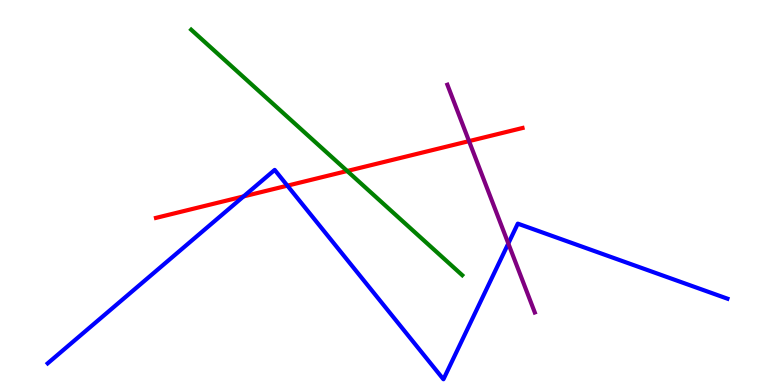[{'lines': ['blue', 'red'], 'intersections': [{'x': 3.14, 'y': 4.9}, {'x': 3.71, 'y': 5.18}]}, {'lines': ['green', 'red'], 'intersections': [{'x': 4.48, 'y': 5.56}]}, {'lines': ['purple', 'red'], 'intersections': [{'x': 6.05, 'y': 6.33}]}, {'lines': ['blue', 'green'], 'intersections': []}, {'lines': ['blue', 'purple'], 'intersections': [{'x': 6.56, 'y': 3.68}]}, {'lines': ['green', 'purple'], 'intersections': []}]